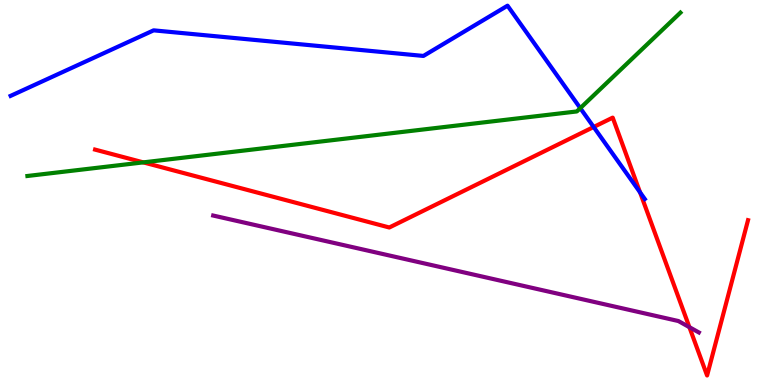[{'lines': ['blue', 'red'], 'intersections': [{'x': 7.66, 'y': 6.7}, {'x': 8.26, 'y': 5.0}]}, {'lines': ['green', 'red'], 'intersections': [{'x': 1.85, 'y': 5.78}]}, {'lines': ['purple', 'red'], 'intersections': [{'x': 8.9, 'y': 1.5}]}, {'lines': ['blue', 'green'], 'intersections': [{'x': 7.49, 'y': 7.19}]}, {'lines': ['blue', 'purple'], 'intersections': []}, {'lines': ['green', 'purple'], 'intersections': []}]